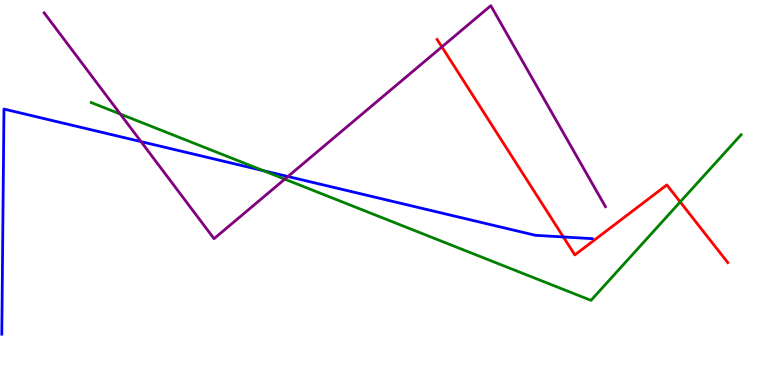[{'lines': ['blue', 'red'], 'intersections': [{'x': 7.27, 'y': 3.85}]}, {'lines': ['green', 'red'], 'intersections': [{'x': 8.78, 'y': 4.75}]}, {'lines': ['purple', 'red'], 'intersections': [{'x': 5.7, 'y': 8.78}]}, {'lines': ['blue', 'green'], 'intersections': [{'x': 3.4, 'y': 5.57}]}, {'lines': ['blue', 'purple'], 'intersections': [{'x': 1.82, 'y': 6.32}, {'x': 3.71, 'y': 5.42}]}, {'lines': ['green', 'purple'], 'intersections': [{'x': 1.55, 'y': 7.04}, {'x': 3.67, 'y': 5.35}]}]